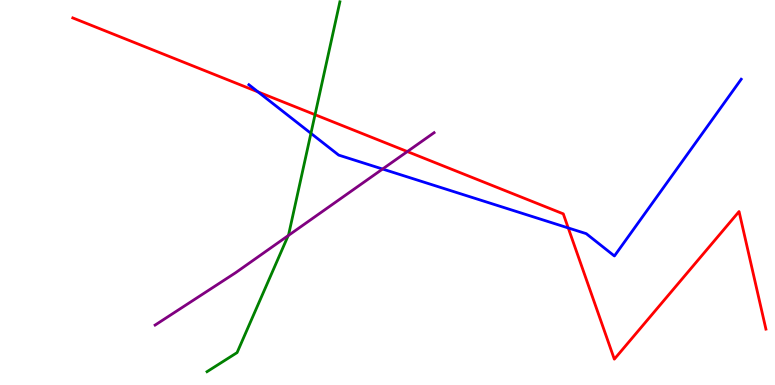[{'lines': ['blue', 'red'], 'intersections': [{'x': 3.33, 'y': 7.61}, {'x': 7.33, 'y': 4.08}]}, {'lines': ['green', 'red'], 'intersections': [{'x': 4.06, 'y': 7.02}]}, {'lines': ['purple', 'red'], 'intersections': [{'x': 5.26, 'y': 6.06}]}, {'lines': ['blue', 'green'], 'intersections': [{'x': 4.01, 'y': 6.54}]}, {'lines': ['blue', 'purple'], 'intersections': [{'x': 4.94, 'y': 5.61}]}, {'lines': ['green', 'purple'], 'intersections': [{'x': 3.72, 'y': 3.88}]}]